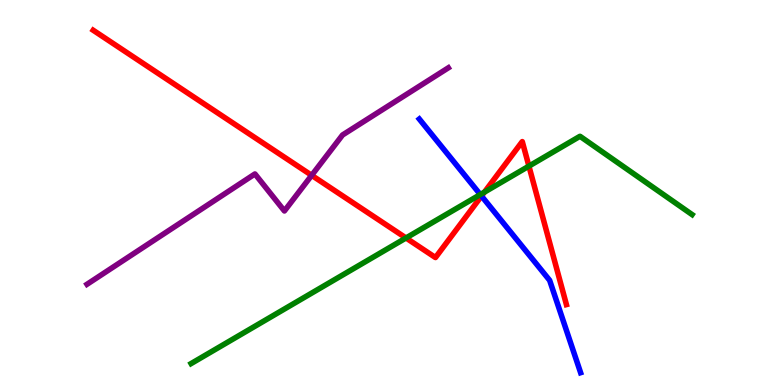[{'lines': ['blue', 'red'], 'intersections': [{'x': 6.21, 'y': 4.91}]}, {'lines': ['green', 'red'], 'intersections': [{'x': 5.24, 'y': 3.82}, {'x': 6.25, 'y': 5.01}, {'x': 6.82, 'y': 5.68}]}, {'lines': ['purple', 'red'], 'intersections': [{'x': 4.02, 'y': 5.45}]}, {'lines': ['blue', 'green'], 'intersections': [{'x': 6.2, 'y': 4.95}]}, {'lines': ['blue', 'purple'], 'intersections': []}, {'lines': ['green', 'purple'], 'intersections': []}]